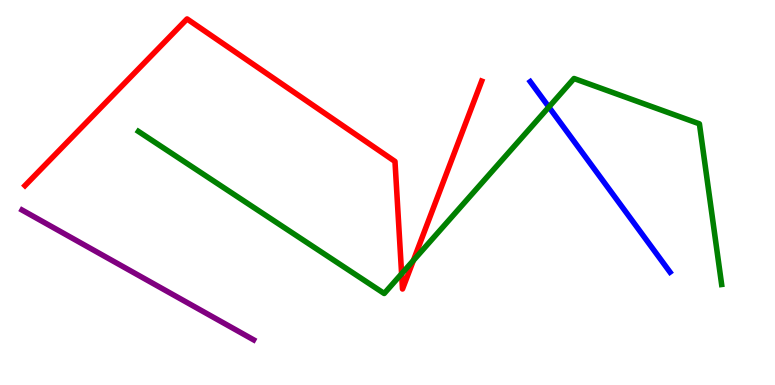[{'lines': ['blue', 'red'], 'intersections': []}, {'lines': ['green', 'red'], 'intersections': [{'x': 5.18, 'y': 2.89}, {'x': 5.33, 'y': 3.24}]}, {'lines': ['purple', 'red'], 'intersections': []}, {'lines': ['blue', 'green'], 'intersections': [{'x': 7.08, 'y': 7.22}]}, {'lines': ['blue', 'purple'], 'intersections': []}, {'lines': ['green', 'purple'], 'intersections': []}]